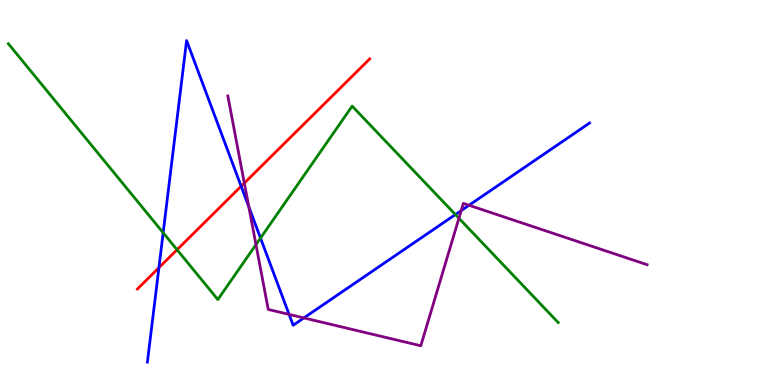[{'lines': ['blue', 'red'], 'intersections': [{'x': 2.05, 'y': 3.05}, {'x': 3.11, 'y': 5.16}]}, {'lines': ['green', 'red'], 'intersections': [{'x': 2.28, 'y': 3.51}]}, {'lines': ['purple', 'red'], 'intersections': [{'x': 3.15, 'y': 5.24}]}, {'lines': ['blue', 'green'], 'intersections': [{'x': 2.11, 'y': 3.95}, {'x': 3.36, 'y': 3.82}, {'x': 5.88, 'y': 4.43}]}, {'lines': ['blue', 'purple'], 'intersections': [{'x': 3.21, 'y': 4.63}, {'x': 3.73, 'y': 1.83}, {'x': 3.92, 'y': 1.74}, {'x': 5.95, 'y': 4.53}, {'x': 6.05, 'y': 4.67}]}, {'lines': ['green', 'purple'], 'intersections': [{'x': 3.3, 'y': 3.65}, {'x': 5.92, 'y': 4.33}]}]